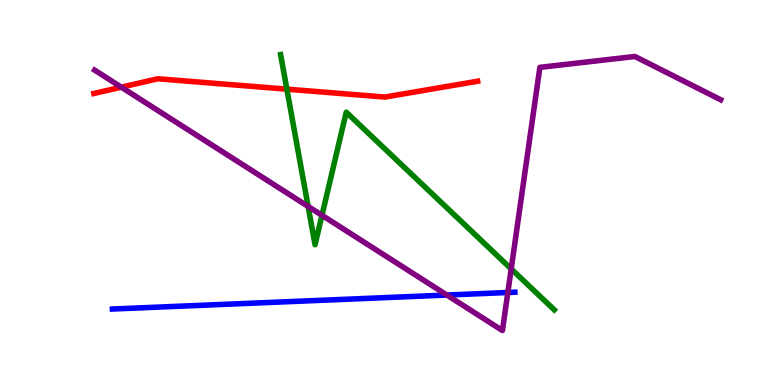[{'lines': ['blue', 'red'], 'intersections': []}, {'lines': ['green', 'red'], 'intersections': [{'x': 3.7, 'y': 7.68}]}, {'lines': ['purple', 'red'], 'intersections': [{'x': 1.57, 'y': 7.74}]}, {'lines': ['blue', 'green'], 'intersections': []}, {'lines': ['blue', 'purple'], 'intersections': [{'x': 5.77, 'y': 2.34}, {'x': 6.55, 'y': 2.4}]}, {'lines': ['green', 'purple'], 'intersections': [{'x': 3.98, 'y': 4.64}, {'x': 4.15, 'y': 4.41}, {'x': 6.6, 'y': 3.02}]}]